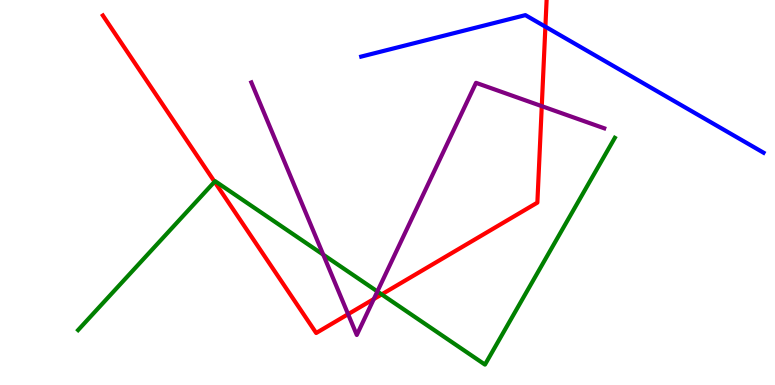[{'lines': ['blue', 'red'], 'intersections': [{'x': 7.04, 'y': 9.31}]}, {'lines': ['green', 'red'], 'intersections': [{'x': 2.77, 'y': 5.28}, {'x': 4.92, 'y': 2.35}]}, {'lines': ['purple', 'red'], 'intersections': [{'x': 4.49, 'y': 1.84}, {'x': 4.82, 'y': 2.23}, {'x': 6.99, 'y': 7.24}]}, {'lines': ['blue', 'green'], 'intersections': []}, {'lines': ['blue', 'purple'], 'intersections': []}, {'lines': ['green', 'purple'], 'intersections': [{'x': 4.17, 'y': 3.39}, {'x': 4.87, 'y': 2.43}]}]